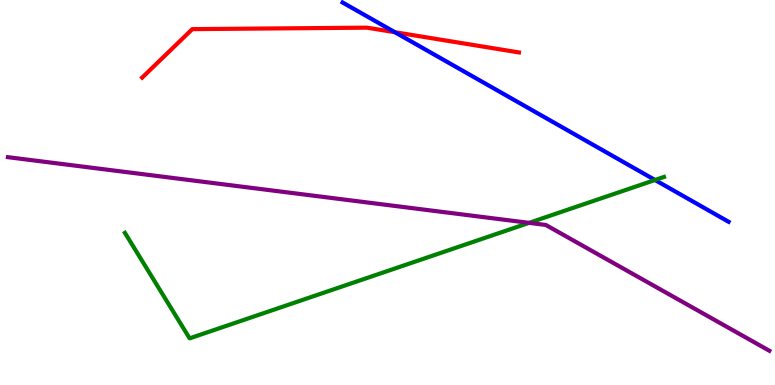[{'lines': ['blue', 'red'], 'intersections': [{'x': 5.1, 'y': 9.16}]}, {'lines': ['green', 'red'], 'intersections': []}, {'lines': ['purple', 'red'], 'intersections': []}, {'lines': ['blue', 'green'], 'intersections': [{'x': 8.45, 'y': 5.32}]}, {'lines': ['blue', 'purple'], 'intersections': []}, {'lines': ['green', 'purple'], 'intersections': [{'x': 6.83, 'y': 4.21}]}]